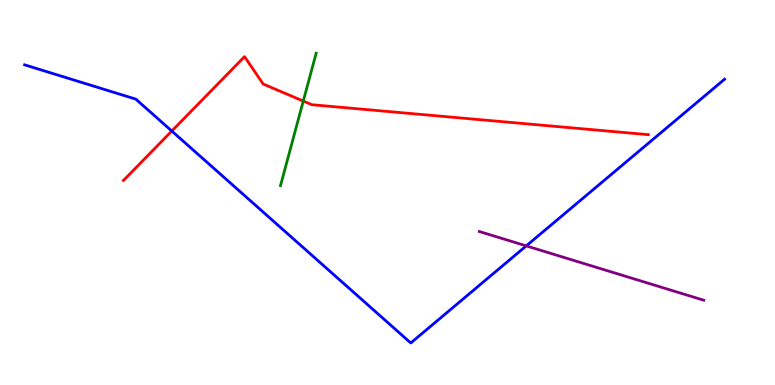[{'lines': ['blue', 'red'], 'intersections': [{'x': 2.22, 'y': 6.6}]}, {'lines': ['green', 'red'], 'intersections': [{'x': 3.91, 'y': 7.37}]}, {'lines': ['purple', 'red'], 'intersections': []}, {'lines': ['blue', 'green'], 'intersections': []}, {'lines': ['blue', 'purple'], 'intersections': [{'x': 6.79, 'y': 3.61}]}, {'lines': ['green', 'purple'], 'intersections': []}]